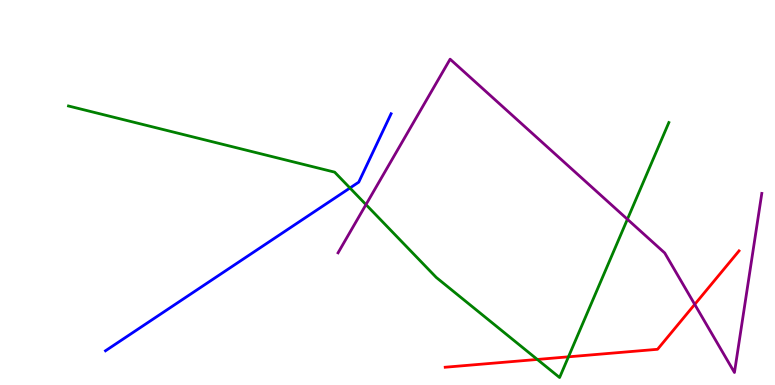[{'lines': ['blue', 'red'], 'intersections': []}, {'lines': ['green', 'red'], 'intersections': [{'x': 6.93, 'y': 0.664}, {'x': 7.33, 'y': 0.732}]}, {'lines': ['purple', 'red'], 'intersections': [{'x': 8.96, 'y': 2.09}]}, {'lines': ['blue', 'green'], 'intersections': [{'x': 4.52, 'y': 5.12}]}, {'lines': ['blue', 'purple'], 'intersections': []}, {'lines': ['green', 'purple'], 'intersections': [{'x': 4.72, 'y': 4.69}, {'x': 8.1, 'y': 4.3}]}]